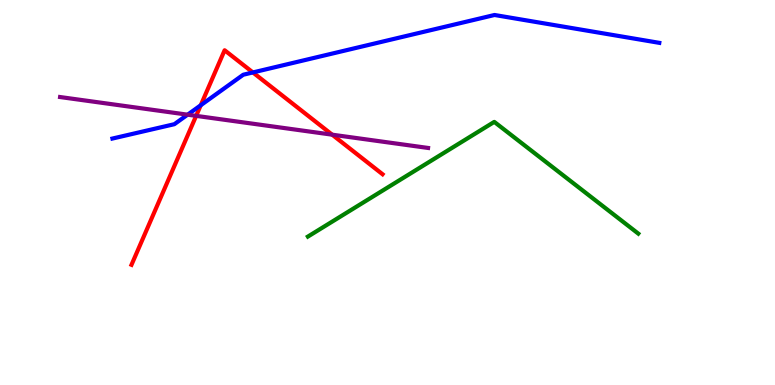[{'lines': ['blue', 'red'], 'intersections': [{'x': 2.59, 'y': 7.27}, {'x': 3.26, 'y': 8.12}]}, {'lines': ['green', 'red'], 'intersections': []}, {'lines': ['purple', 'red'], 'intersections': [{'x': 2.53, 'y': 6.99}, {'x': 4.29, 'y': 6.5}]}, {'lines': ['blue', 'green'], 'intersections': []}, {'lines': ['blue', 'purple'], 'intersections': [{'x': 2.42, 'y': 7.02}]}, {'lines': ['green', 'purple'], 'intersections': []}]